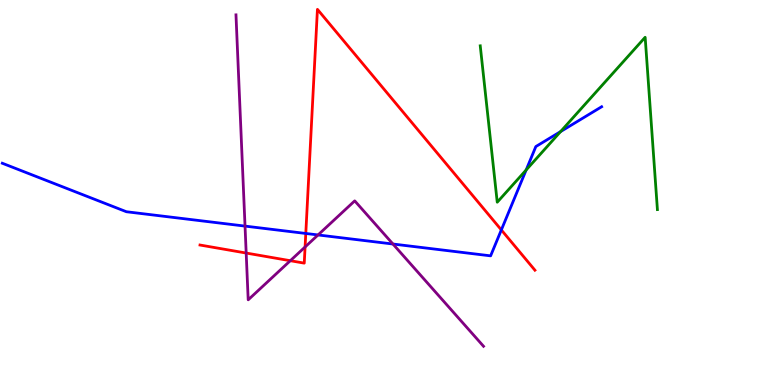[{'lines': ['blue', 'red'], 'intersections': [{'x': 3.95, 'y': 3.94}, {'x': 6.47, 'y': 4.03}]}, {'lines': ['green', 'red'], 'intersections': []}, {'lines': ['purple', 'red'], 'intersections': [{'x': 3.18, 'y': 3.43}, {'x': 3.75, 'y': 3.23}, {'x': 3.94, 'y': 3.59}]}, {'lines': ['blue', 'green'], 'intersections': [{'x': 6.79, 'y': 5.58}, {'x': 7.23, 'y': 6.58}]}, {'lines': ['blue', 'purple'], 'intersections': [{'x': 3.16, 'y': 4.13}, {'x': 4.1, 'y': 3.9}, {'x': 5.07, 'y': 3.66}]}, {'lines': ['green', 'purple'], 'intersections': []}]